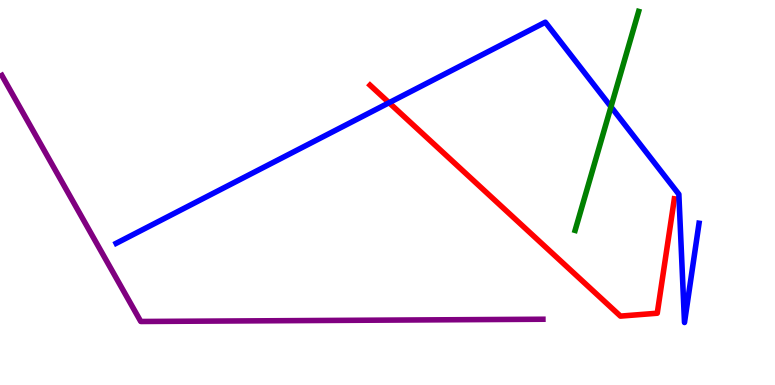[{'lines': ['blue', 'red'], 'intersections': [{'x': 5.02, 'y': 7.33}]}, {'lines': ['green', 'red'], 'intersections': []}, {'lines': ['purple', 'red'], 'intersections': []}, {'lines': ['blue', 'green'], 'intersections': [{'x': 7.88, 'y': 7.23}]}, {'lines': ['blue', 'purple'], 'intersections': []}, {'lines': ['green', 'purple'], 'intersections': []}]